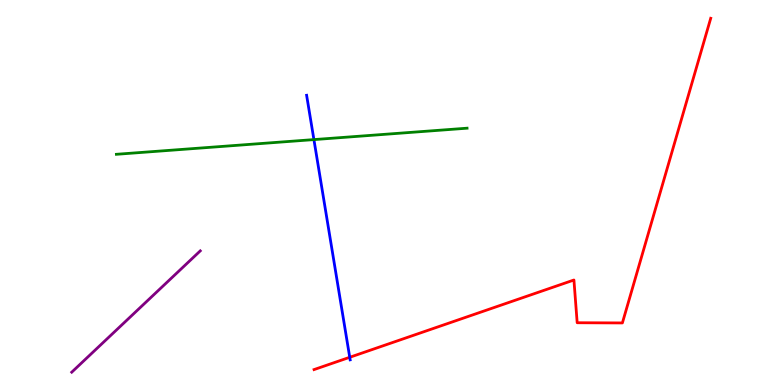[{'lines': ['blue', 'red'], 'intersections': [{'x': 4.51, 'y': 0.72}]}, {'lines': ['green', 'red'], 'intersections': []}, {'lines': ['purple', 'red'], 'intersections': []}, {'lines': ['blue', 'green'], 'intersections': [{'x': 4.05, 'y': 6.37}]}, {'lines': ['blue', 'purple'], 'intersections': []}, {'lines': ['green', 'purple'], 'intersections': []}]